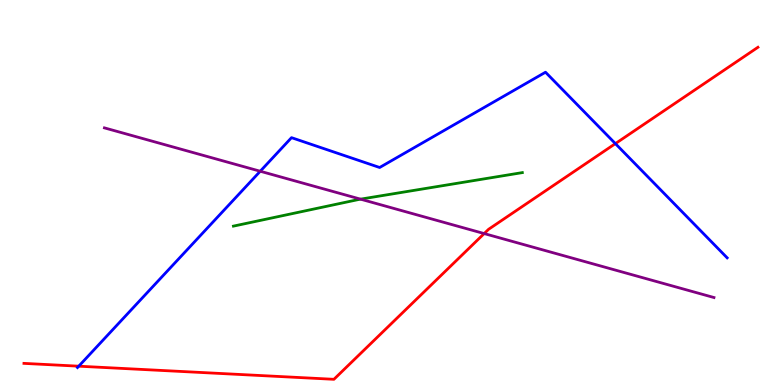[{'lines': ['blue', 'red'], 'intersections': [{'x': 1.02, 'y': 0.488}, {'x': 7.94, 'y': 6.27}]}, {'lines': ['green', 'red'], 'intersections': []}, {'lines': ['purple', 'red'], 'intersections': [{'x': 6.25, 'y': 3.93}]}, {'lines': ['blue', 'green'], 'intersections': []}, {'lines': ['blue', 'purple'], 'intersections': [{'x': 3.36, 'y': 5.55}]}, {'lines': ['green', 'purple'], 'intersections': [{'x': 4.65, 'y': 4.83}]}]